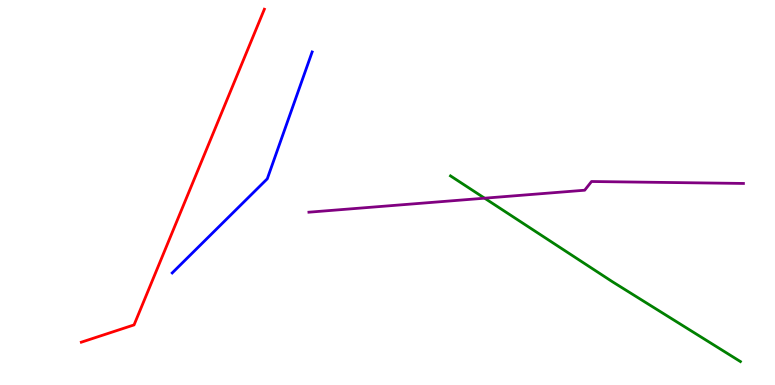[{'lines': ['blue', 'red'], 'intersections': []}, {'lines': ['green', 'red'], 'intersections': []}, {'lines': ['purple', 'red'], 'intersections': []}, {'lines': ['blue', 'green'], 'intersections': []}, {'lines': ['blue', 'purple'], 'intersections': []}, {'lines': ['green', 'purple'], 'intersections': [{'x': 6.25, 'y': 4.85}]}]